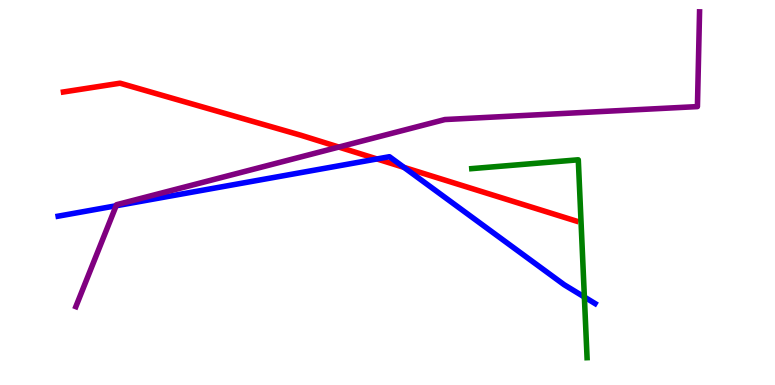[{'lines': ['blue', 'red'], 'intersections': [{'x': 4.86, 'y': 5.87}, {'x': 5.21, 'y': 5.65}]}, {'lines': ['green', 'red'], 'intersections': []}, {'lines': ['purple', 'red'], 'intersections': [{'x': 4.37, 'y': 6.18}]}, {'lines': ['blue', 'green'], 'intersections': [{'x': 7.54, 'y': 2.28}]}, {'lines': ['blue', 'purple'], 'intersections': [{'x': 1.5, 'y': 4.66}]}, {'lines': ['green', 'purple'], 'intersections': []}]